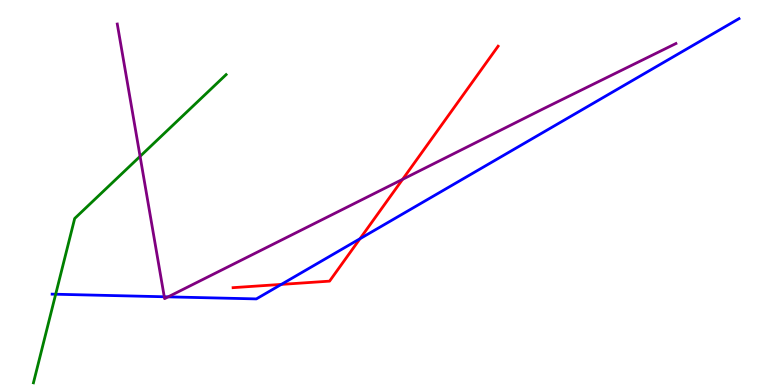[{'lines': ['blue', 'red'], 'intersections': [{'x': 3.63, 'y': 2.61}, {'x': 4.65, 'y': 3.8}]}, {'lines': ['green', 'red'], 'intersections': []}, {'lines': ['purple', 'red'], 'intersections': [{'x': 5.19, 'y': 5.34}]}, {'lines': ['blue', 'green'], 'intersections': [{'x': 0.718, 'y': 2.36}]}, {'lines': ['blue', 'purple'], 'intersections': [{'x': 2.12, 'y': 2.29}, {'x': 2.17, 'y': 2.29}]}, {'lines': ['green', 'purple'], 'intersections': [{'x': 1.81, 'y': 5.94}]}]